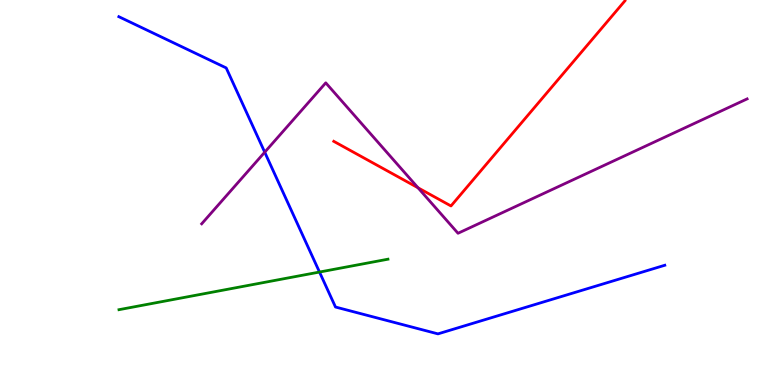[{'lines': ['blue', 'red'], 'intersections': []}, {'lines': ['green', 'red'], 'intersections': []}, {'lines': ['purple', 'red'], 'intersections': [{'x': 5.39, 'y': 5.12}]}, {'lines': ['blue', 'green'], 'intersections': [{'x': 4.12, 'y': 2.93}]}, {'lines': ['blue', 'purple'], 'intersections': [{'x': 3.42, 'y': 6.05}]}, {'lines': ['green', 'purple'], 'intersections': []}]